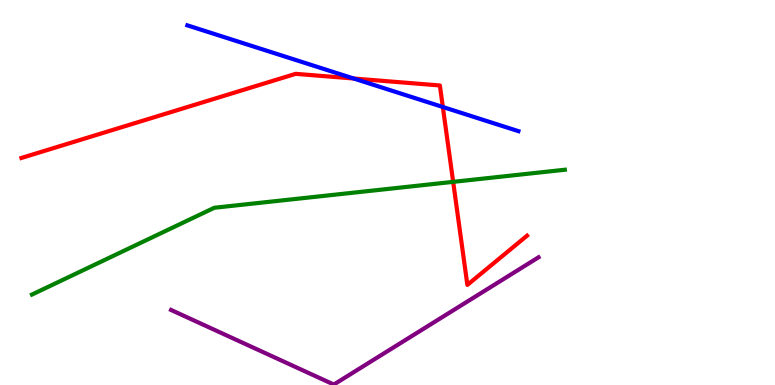[{'lines': ['blue', 'red'], 'intersections': [{'x': 4.56, 'y': 7.96}, {'x': 5.71, 'y': 7.22}]}, {'lines': ['green', 'red'], 'intersections': [{'x': 5.85, 'y': 5.28}]}, {'lines': ['purple', 'red'], 'intersections': []}, {'lines': ['blue', 'green'], 'intersections': []}, {'lines': ['blue', 'purple'], 'intersections': []}, {'lines': ['green', 'purple'], 'intersections': []}]